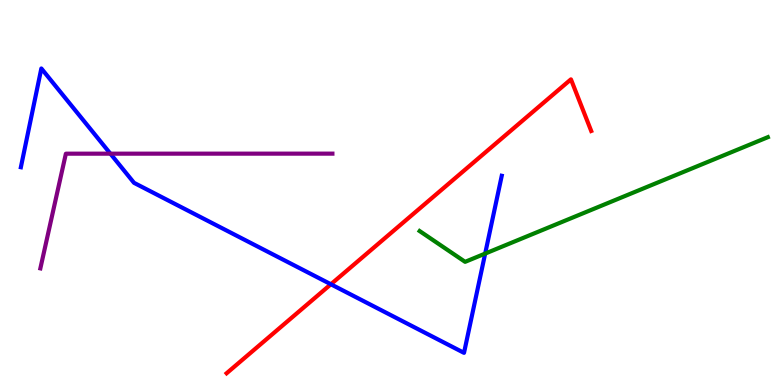[{'lines': ['blue', 'red'], 'intersections': [{'x': 4.27, 'y': 2.62}]}, {'lines': ['green', 'red'], 'intersections': []}, {'lines': ['purple', 'red'], 'intersections': []}, {'lines': ['blue', 'green'], 'intersections': [{'x': 6.26, 'y': 3.41}]}, {'lines': ['blue', 'purple'], 'intersections': [{'x': 1.42, 'y': 6.01}]}, {'lines': ['green', 'purple'], 'intersections': []}]